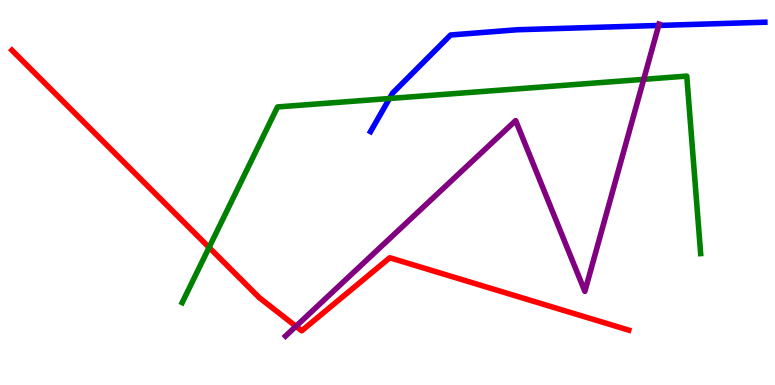[{'lines': ['blue', 'red'], 'intersections': []}, {'lines': ['green', 'red'], 'intersections': [{'x': 2.7, 'y': 3.57}]}, {'lines': ['purple', 'red'], 'intersections': [{'x': 3.82, 'y': 1.52}]}, {'lines': ['blue', 'green'], 'intersections': [{'x': 5.03, 'y': 7.44}]}, {'lines': ['blue', 'purple'], 'intersections': [{'x': 8.5, 'y': 9.34}]}, {'lines': ['green', 'purple'], 'intersections': [{'x': 8.31, 'y': 7.94}]}]